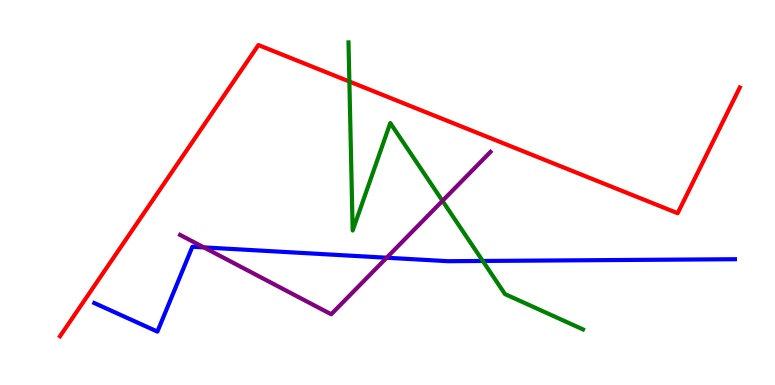[{'lines': ['blue', 'red'], 'intersections': []}, {'lines': ['green', 'red'], 'intersections': [{'x': 4.51, 'y': 7.88}]}, {'lines': ['purple', 'red'], 'intersections': []}, {'lines': ['blue', 'green'], 'intersections': [{'x': 6.23, 'y': 3.22}]}, {'lines': ['blue', 'purple'], 'intersections': [{'x': 2.63, 'y': 3.57}, {'x': 4.99, 'y': 3.31}]}, {'lines': ['green', 'purple'], 'intersections': [{'x': 5.71, 'y': 4.78}]}]